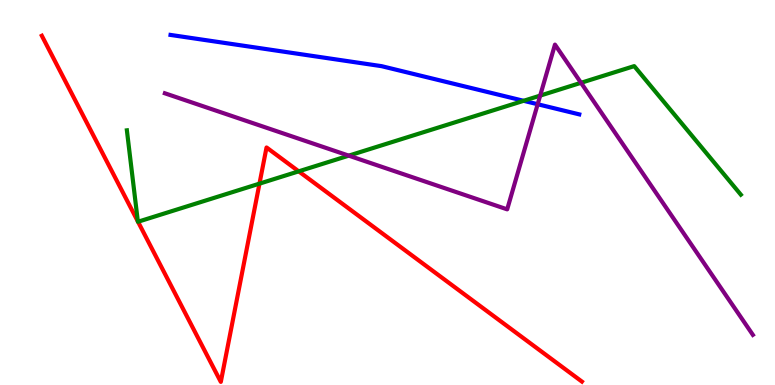[{'lines': ['blue', 'red'], 'intersections': []}, {'lines': ['green', 'red'], 'intersections': [{'x': 1.78, 'y': 4.25}, {'x': 1.78, 'y': 4.24}, {'x': 3.35, 'y': 5.23}, {'x': 3.85, 'y': 5.55}]}, {'lines': ['purple', 'red'], 'intersections': []}, {'lines': ['blue', 'green'], 'intersections': [{'x': 6.76, 'y': 7.38}]}, {'lines': ['blue', 'purple'], 'intersections': [{'x': 6.94, 'y': 7.29}]}, {'lines': ['green', 'purple'], 'intersections': [{'x': 4.5, 'y': 5.96}, {'x': 6.97, 'y': 7.52}, {'x': 7.5, 'y': 7.85}]}]